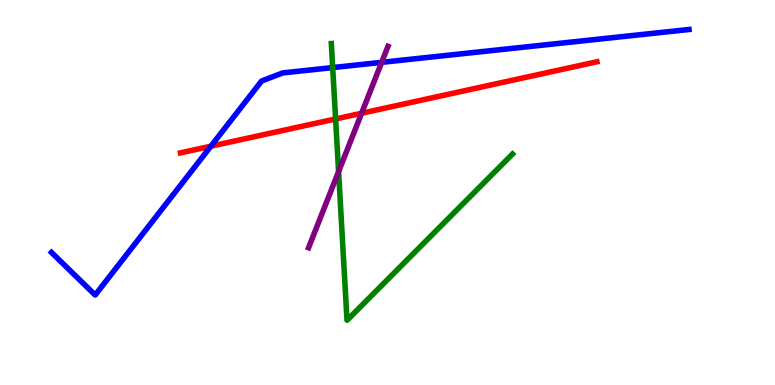[{'lines': ['blue', 'red'], 'intersections': [{'x': 2.72, 'y': 6.2}]}, {'lines': ['green', 'red'], 'intersections': [{'x': 4.33, 'y': 6.91}]}, {'lines': ['purple', 'red'], 'intersections': [{'x': 4.67, 'y': 7.06}]}, {'lines': ['blue', 'green'], 'intersections': [{'x': 4.29, 'y': 8.24}]}, {'lines': ['blue', 'purple'], 'intersections': [{'x': 4.92, 'y': 8.38}]}, {'lines': ['green', 'purple'], 'intersections': [{'x': 4.37, 'y': 5.54}]}]